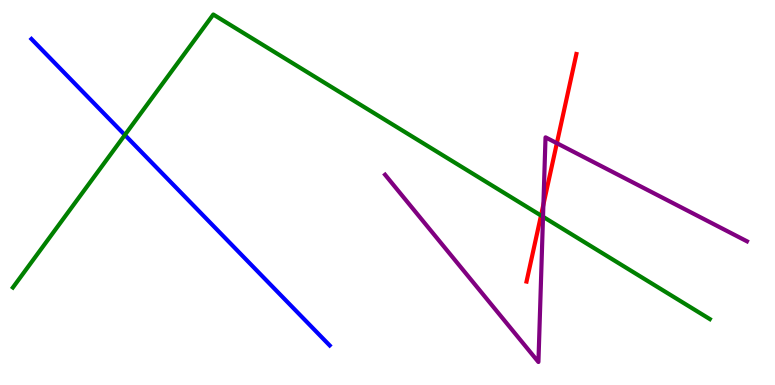[{'lines': ['blue', 'red'], 'intersections': []}, {'lines': ['green', 'red'], 'intersections': [{'x': 6.98, 'y': 4.4}]}, {'lines': ['purple', 'red'], 'intersections': [{'x': 7.01, 'y': 4.69}, {'x': 7.19, 'y': 6.28}]}, {'lines': ['blue', 'green'], 'intersections': [{'x': 1.61, 'y': 6.49}]}, {'lines': ['blue', 'purple'], 'intersections': []}, {'lines': ['green', 'purple'], 'intersections': [{'x': 7.01, 'y': 4.37}]}]